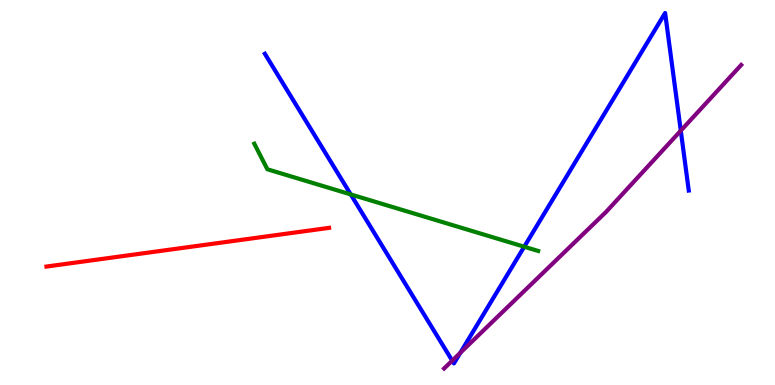[{'lines': ['blue', 'red'], 'intersections': []}, {'lines': ['green', 'red'], 'intersections': []}, {'lines': ['purple', 'red'], 'intersections': []}, {'lines': ['blue', 'green'], 'intersections': [{'x': 4.53, 'y': 4.95}, {'x': 6.76, 'y': 3.59}]}, {'lines': ['blue', 'purple'], 'intersections': [{'x': 5.84, 'y': 0.633}, {'x': 5.94, 'y': 0.835}, {'x': 8.78, 'y': 6.61}]}, {'lines': ['green', 'purple'], 'intersections': []}]